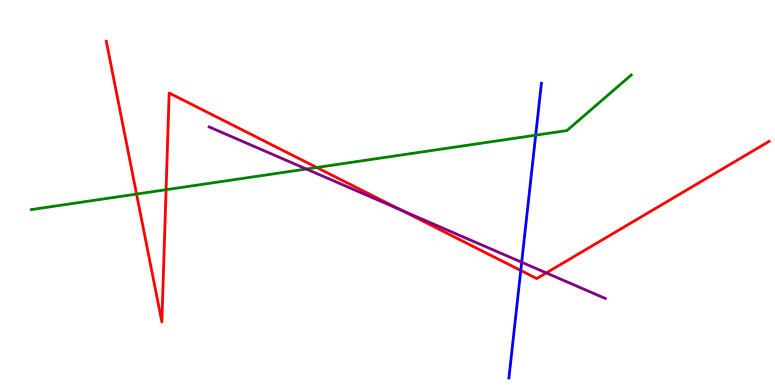[{'lines': ['blue', 'red'], 'intersections': [{'x': 6.72, 'y': 2.97}]}, {'lines': ['green', 'red'], 'intersections': [{'x': 1.76, 'y': 4.96}, {'x': 2.14, 'y': 5.07}, {'x': 4.09, 'y': 5.65}]}, {'lines': ['purple', 'red'], 'intersections': [{'x': 5.17, 'y': 4.55}, {'x': 7.05, 'y': 2.91}]}, {'lines': ['blue', 'green'], 'intersections': [{'x': 6.91, 'y': 6.49}]}, {'lines': ['blue', 'purple'], 'intersections': [{'x': 6.73, 'y': 3.19}]}, {'lines': ['green', 'purple'], 'intersections': [{'x': 3.95, 'y': 5.61}]}]